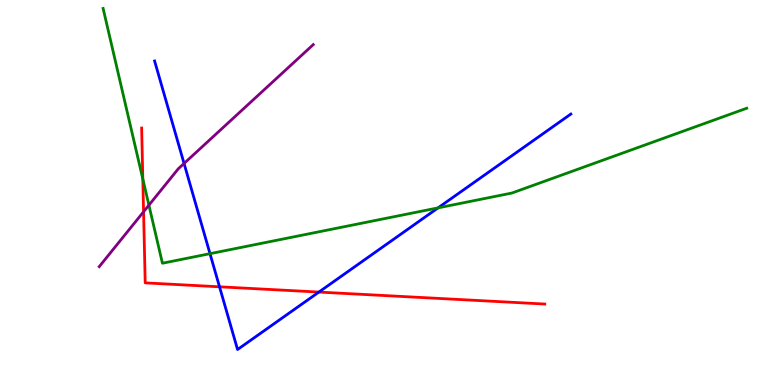[{'lines': ['blue', 'red'], 'intersections': [{'x': 2.83, 'y': 2.55}, {'x': 4.11, 'y': 2.41}]}, {'lines': ['green', 'red'], 'intersections': [{'x': 1.84, 'y': 5.35}]}, {'lines': ['purple', 'red'], 'intersections': [{'x': 1.85, 'y': 4.5}]}, {'lines': ['blue', 'green'], 'intersections': [{'x': 2.71, 'y': 3.41}, {'x': 5.65, 'y': 4.6}]}, {'lines': ['blue', 'purple'], 'intersections': [{'x': 2.37, 'y': 5.75}]}, {'lines': ['green', 'purple'], 'intersections': [{'x': 1.92, 'y': 4.67}]}]